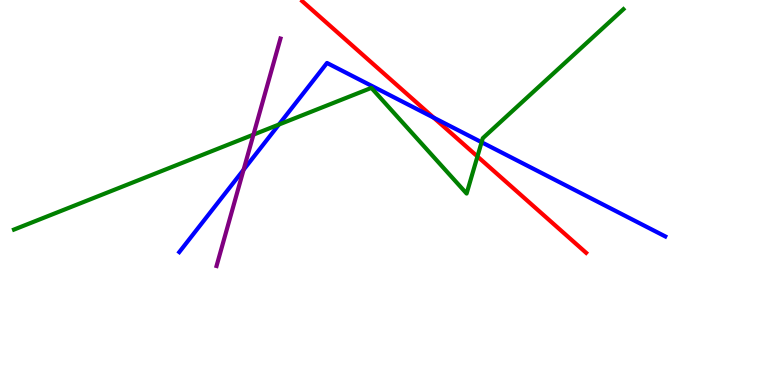[{'lines': ['blue', 'red'], 'intersections': [{'x': 5.6, 'y': 6.94}]}, {'lines': ['green', 'red'], 'intersections': [{'x': 6.16, 'y': 5.94}]}, {'lines': ['purple', 'red'], 'intersections': []}, {'lines': ['blue', 'green'], 'intersections': [{'x': 3.6, 'y': 6.77}, {'x': 6.21, 'y': 6.31}]}, {'lines': ['blue', 'purple'], 'intersections': [{'x': 3.14, 'y': 5.59}]}, {'lines': ['green', 'purple'], 'intersections': [{'x': 3.27, 'y': 6.5}]}]